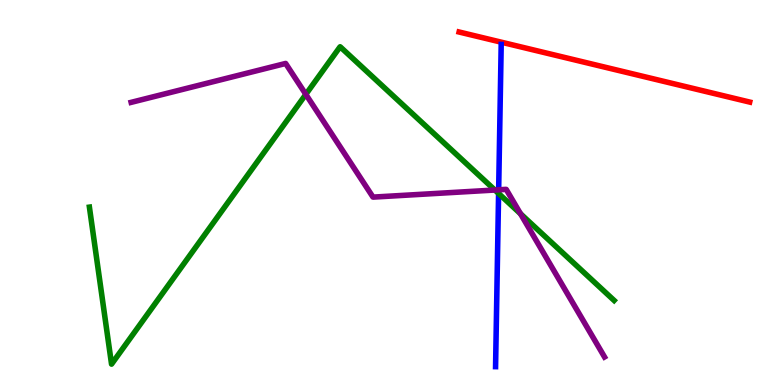[{'lines': ['blue', 'red'], 'intersections': []}, {'lines': ['green', 'red'], 'intersections': []}, {'lines': ['purple', 'red'], 'intersections': []}, {'lines': ['blue', 'green'], 'intersections': [{'x': 6.43, 'y': 4.97}]}, {'lines': ['blue', 'purple'], 'intersections': [{'x': 6.43, 'y': 5.07}]}, {'lines': ['green', 'purple'], 'intersections': [{'x': 3.95, 'y': 7.55}, {'x': 6.39, 'y': 5.06}, {'x': 6.72, 'y': 4.45}]}]